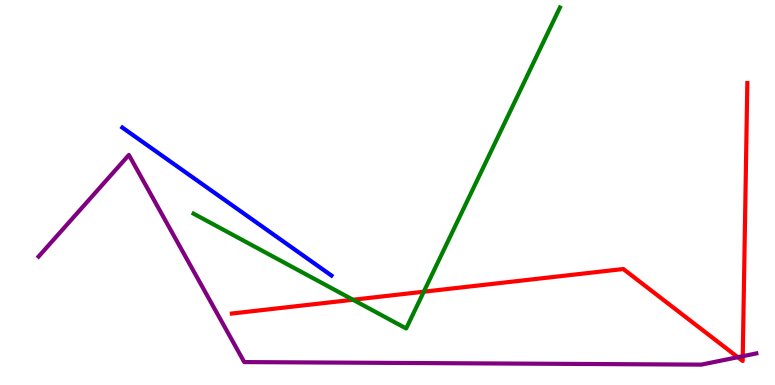[{'lines': ['blue', 'red'], 'intersections': []}, {'lines': ['green', 'red'], 'intersections': [{'x': 4.55, 'y': 2.21}, {'x': 5.47, 'y': 2.42}]}, {'lines': ['purple', 'red'], 'intersections': [{'x': 9.52, 'y': 0.722}, {'x': 9.58, 'y': 0.748}]}, {'lines': ['blue', 'green'], 'intersections': []}, {'lines': ['blue', 'purple'], 'intersections': []}, {'lines': ['green', 'purple'], 'intersections': []}]